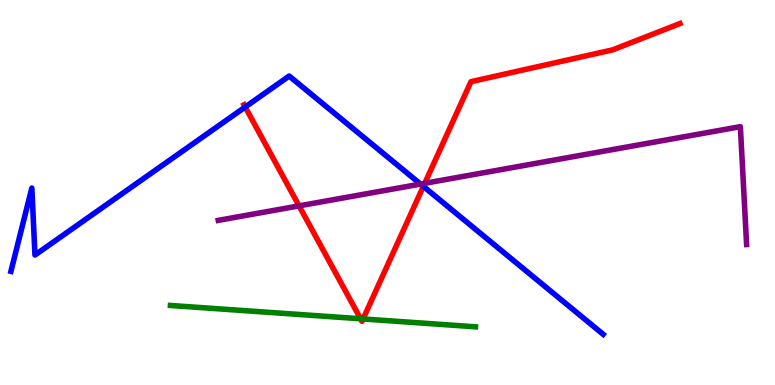[{'lines': ['blue', 'red'], 'intersections': [{'x': 3.16, 'y': 7.22}, {'x': 5.46, 'y': 5.16}]}, {'lines': ['green', 'red'], 'intersections': [{'x': 4.65, 'y': 1.72}, {'x': 4.68, 'y': 1.72}]}, {'lines': ['purple', 'red'], 'intersections': [{'x': 3.86, 'y': 4.65}, {'x': 5.48, 'y': 5.24}]}, {'lines': ['blue', 'green'], 'intersections': []}, {'lines': ['blue', 'purple'], 'intersections': [{'x': 5.43, 'y': 5.22}]}, {'lines': ['green', 'purple'], 'intersections': []}]